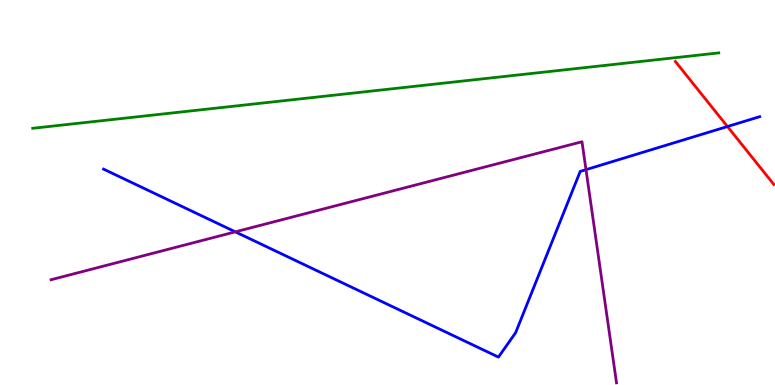[{'lines': ['blue', 'red'], 'intersections': [{'x': 9.39, 'y': 6.71}]}, {'lines': ['green', 'red'], 'intersections': []}, {'lines': ['purple', 'red'], 'intersections': []}, {'lines': ['blue', 'green'], 'intersections': []}, {'lines': ['blue', 'purple'], 'intersections': [{'x': 3.04, 'y': 3.98}, {'x': 7.56, 'y': 5.59}]}, {'lines': ['green', 'purple'], 'intersections': []}]